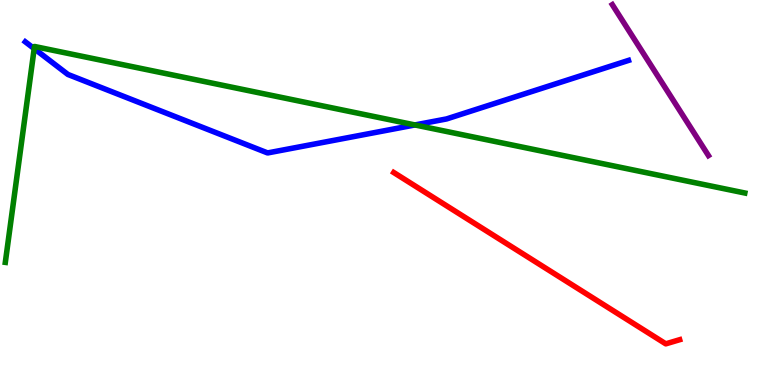[{'lines': ['blue', 'red'], 'intersections': []}, {'lines': ['green', 'red'], 'intersections': []}, {'lines': ['purple', 'red'], 'intersections': []}, {'lines': ['blue', 'green'], 'intersections': [{'x': 0.441, 'y': 8.74}, {'x': 5.35, 'y': 6.75}]}, {'lines': ['blue', 'purple'], 'intersections': []}, {'lines': ['green', 'purple'], 'intersections': []}]